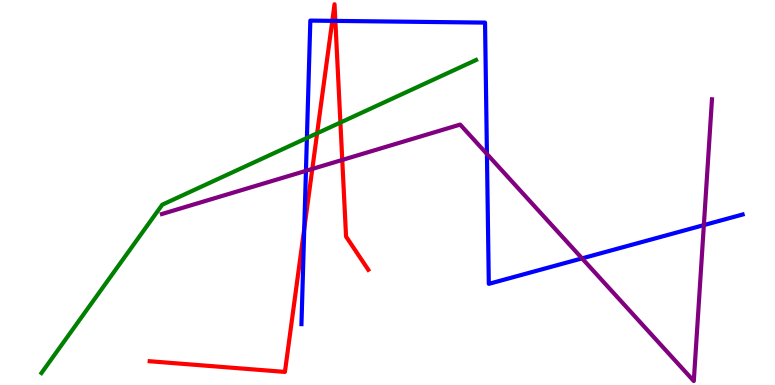[{'lines': ['blue', 'red'], 'intersections': [{'x': 3.93, 'y': 4.06}, {'x': 4.29, 'y': 9.46}, {'x': 4.33, 'y': 9.46}]}, {'lines': ['green', 'red'], 'intersections': [{'x': 4.09, 'y': 6.54}, {'x': 4.39, 'y': 6.82}]}, {'lines': ['purple', 'red'], 'intersections': [{'x': 4.03, 'y': 5.61}, {'x': 4.42, 'y': 5.85}]}, {'lines': ['blue', 'green'], 'intersections': [{'x': 3.96, 'y': 6.42}]}, {'lines': ['blue', 'purple'], 'intersections': [{'x': 3.95, 'y': 5.56}, {'x': 6.28, 'y': 6.0}, {'x': 7.51, 'y': 3.29}, {'x': 9.08, 'y': 4.15}]}, {'lines': ['green', 'purple'], 'intersections': []}]